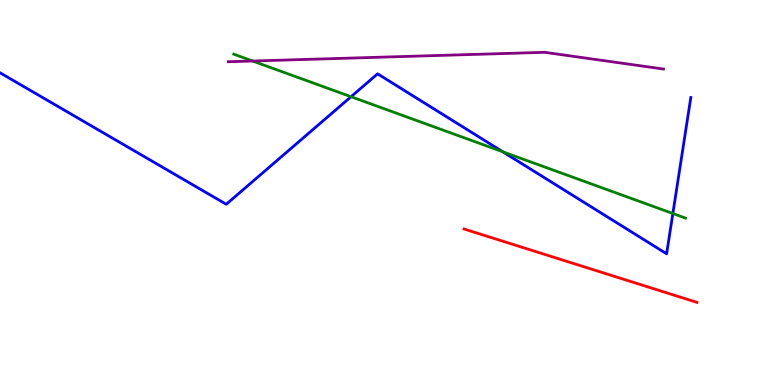[{'lines': ['blue', 'red'], 'intersections': []}, {'lines': ['green', 'red'], 'intersections': []}, {'lines': ['purple', 'red'], 'intersections': []}, {'lines': ['blue', 'green'], 'intersections': [{'x': 4.53, 'y': 7.49}, {'x': 6.49, 'y': 6.06}, {'x': 8.68, 'y': 4.45}]}, {'lines': ['blue', 'purple'], 'intersections': []}, {'lines': ['green', 'purple'], 'intersections': [{'x': 3.26, 'y': 8.42}]}]